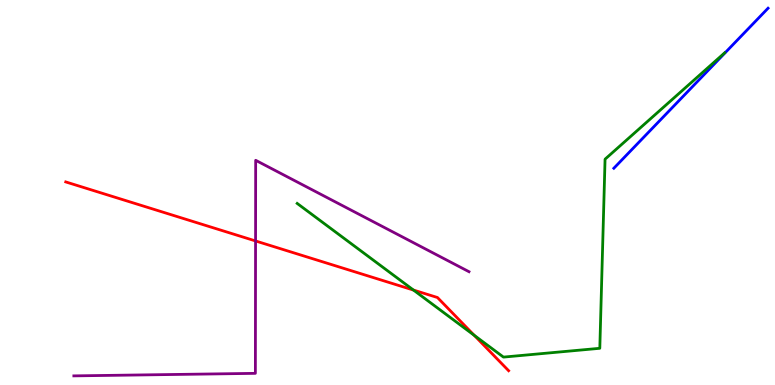[{'lines': ['blue', 'red'], 'intersections': []}, {'lines': ['green', 'red'], 'intersections': [{'x': 5.34, 'y': 2.47}, {'x': 6.12, 'y': 1.29}]}, {'lines': ['purple', 'red'], 'intersections': [{'x': 3.3, 'y': 3.74}]}, {'lines': ['blue', 'green'], 'intersections': []}, {'lines': ['blue', 'purple'], 'intersections': []}, {'lines': ['green', 'purple'], 'intersections': []}]